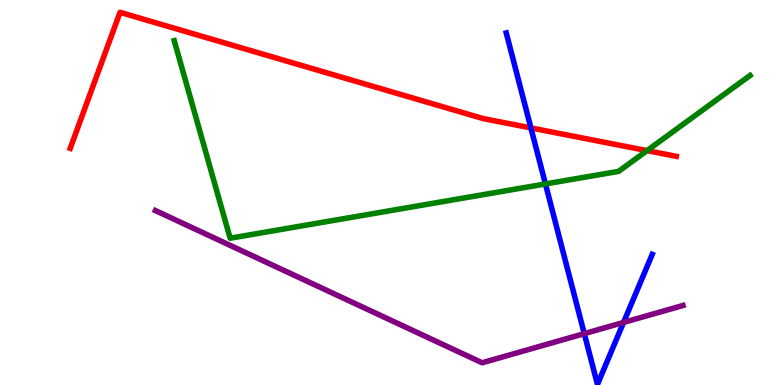[{'lines': ['blue', 'red'], 'intersections': [{'x': 6.85, 'y': 6.68}]}, {'lines': ['green', 'red'], 'intersections': [{'x': 8.35, 'y': 6.09}]}, {'lines': ['purple', 'red'], 'intersections': []}, {'lines': ['blue', 'green'], 'intersections': [{'x': 7.04, 'y': 5.22}]}, {'lines': ['blue', 'purple'], 'intersections': [{'x': 7.54, 'y': 1.33}, {'x': 8.05, 'y': 1.62}]}, {'lines': ['green', 'purple'], 'intersections': []}]